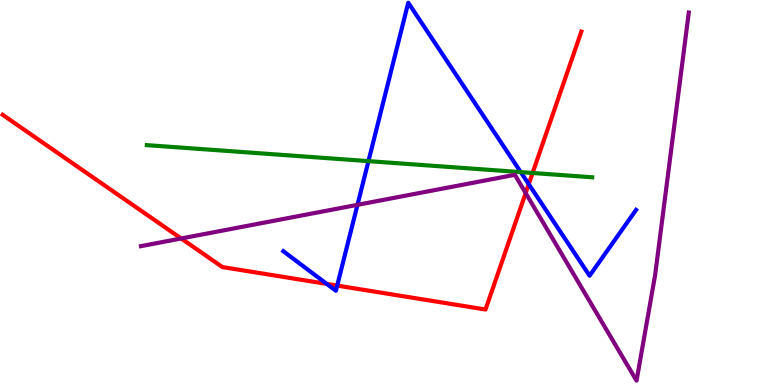[{'lines': ['blue', 'red'], 'intersections': [{'x': 4.22, 'y': 2.63}, {'x': 4.35, 'y': 2.58}, {'x': 6.82, 'y': 5.22}]}, {'lines': ['green', 'red'], 'intersections': [{'x': 6.87, 'y': 5.51}]}, {'lines': ['purple', 'red'], 'intersections': [{'x': 2.34, 'y': 3.81}, {'x': 6.78, 'y': 4.99}]}, {'lines': ['blue', 'green'], 'intersections': [{'x': 4.75, 'y': 5.81}, {'x': 6.72, 'y': 5.53}]}, {'lines': ['blue', 'purple'], 'intersections': [{'x': 4.61, 'y': 4.68}]}, {'lines': ['green', 'purple'], 'intersections': []}]